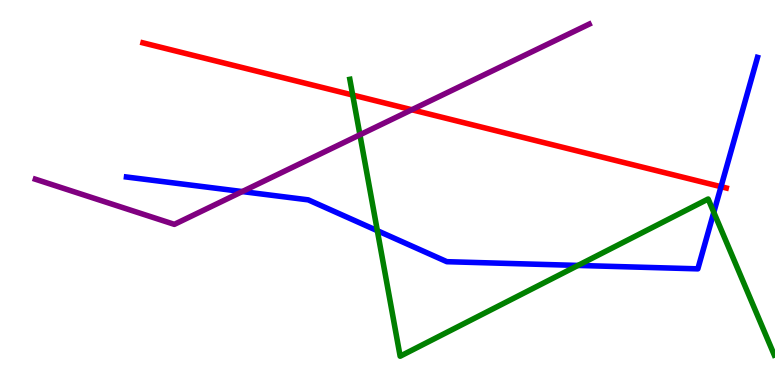[{'lines': ['blue', 'red'], 'intersections': [{'x': 9.3, 'y': 5.15}]}, {'lines': ['green', 'red'], 'intersections': [{'x': 4.55, 'y': 7.53}]}, {'lines': ['purple', 'red'], 'intersections': [{'x': 5.31, 'y': 7.15}]}, {'lines': ['blue', 'green'], 'intersections': [{'x': 4.87, 'y': 4.01}, {'x': 7.46, 'y': 3.11}, {'x': 9.21, 'y': 4.49}]}, {'lines': ['blue', 'purple'], 'intersections': [{'x': 3.13, 'y': 5.02}]}, {'lines': ['green', 'purple'], 'intersections': [{'x': 4.64, 'y': 6.5}]}]